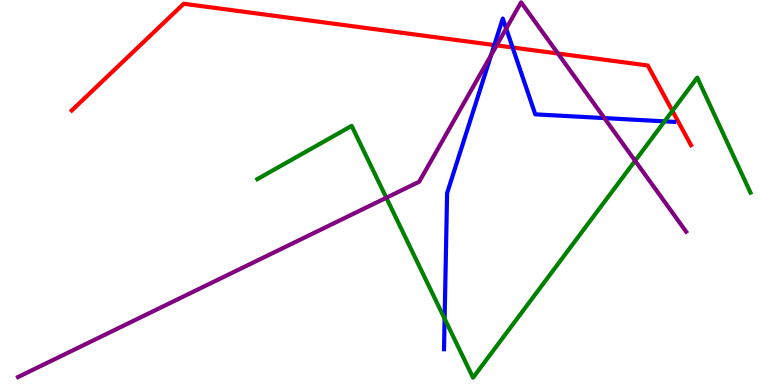[{'lines': ['blue', 'red'], 'intersections': [{'x': 6.38, 'y': 8.83}, {'x': 6.61, 'y': 8.77}]}, {'lines': ['green', 'red'], 'intersections': [{'x': 8.68, 'y': 7.12}]}, {'lines': ['purple', 'red'], 'intersections': [{'x': 6.41, 'y': 8.82}, {'x': 7.2, 'y': 8.61}]}, {'lines': ['blue', 'green'], 'intersections': [{'x': 5.74, 'y': 1.72}, {'x': 8.58, 'y': 6.85}]}, {'lines': ['blue', 'purple'], 'intersections': [{'x': 6.34, 'y': 8.57}, {'x': 6.53, 'y': 9.26}, {'x': 7.8, 'y': 6.93}]}, {'lines': ['green', 'purple'], 'intersections': [{'x': 4.98, 'y': 4.86}, {'x': 8.19, 'y': 5.82}]}]